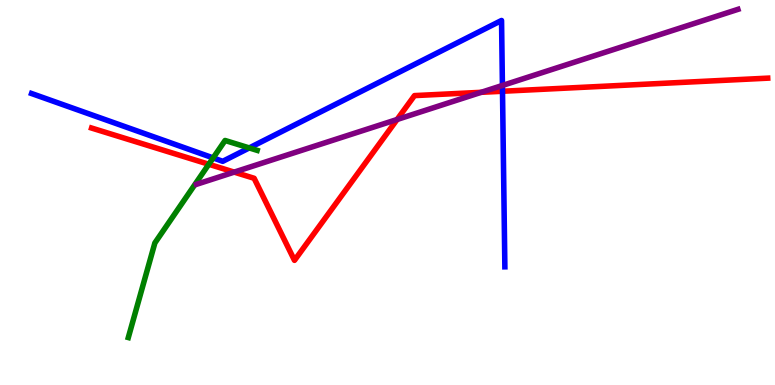[{'lines': ['blue', 'red'], 'intersections': [{'x': 6.48, 'y': 7.63}]}, {'lines': ['green', 'red'], 'intersections': [{'x': 2.69, 'y': 5.73}]}, {'lines': ['purple', 'red'], 'intersections': [{'x': 3.02, 'y': 5.53}, {'x': 5.12, 'y': 6.9}, {'x': 6.21, 'y': 7.6}]}, {'lines': ['blue', 'green'], 'intersections': [{'x': 2.75, 'y': 5.9}, {'x': 3.22, 'y': 6.16}]}, {'lines': ['blue', 'purple'], 'intersections': [{'x': 6.48, 'y': 7.78}]}, {'lines': ['green', 'purple'], 'intersections': []}]